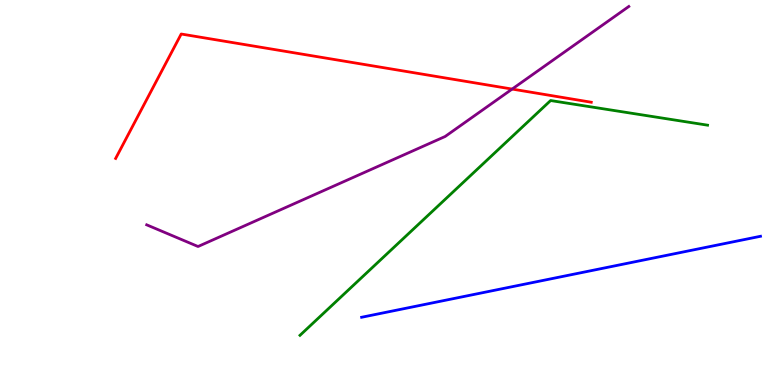[{'lines': ['blue', 'red'], 'intersections': []}, {'lines': ['green', 'red'], 'intersections': []}, {'lines': ['purple', 'red'], 'intersections': [{'x': 6.61, 'y': 7.69}]}, {'lines': ['blue', 'green'], 'intersections': []}, {'lines': ['blue', 'purple'], 'intersections': []}, {'lines': ['green', 'purple'], 'intersections': []}]